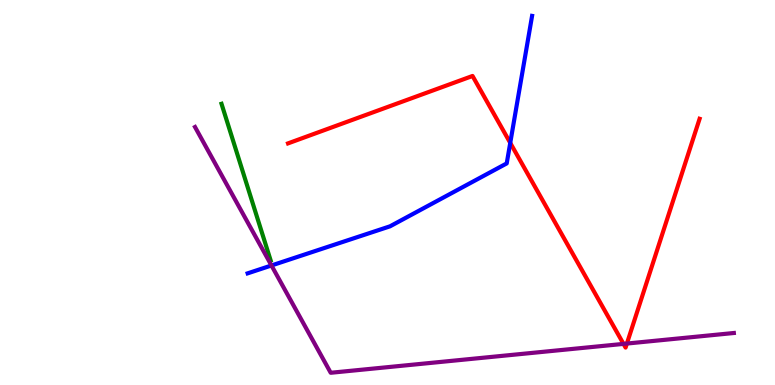[{'lines': ['blue', 'red'], 'intersections': [{'x': 6.58, 'y': 6.29}]}, {'lines': ['green', 'red'], 'intersections': []}, {'lines': ['purple', 'red'], 'intersections': [{'x': 8.05, 'y': 1.07}, {'x': 8.09, 'y': 1.08}]}, {'lines': ['blue', 'green'], 'intersections': []}, {'lines': ['blue', 'purple'], 'intersections': [{'x': 3.5, 'y': 3.1}]}, {'lines': ['green', 'purple'], 'intersections': []}]